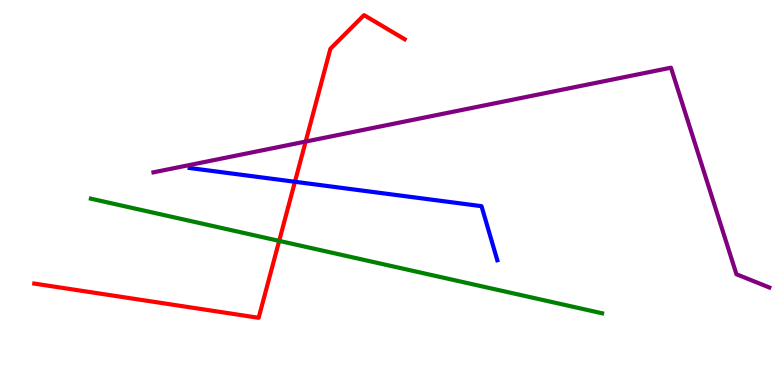[{'lines': ['blue', 'red'], 'intersections': [{'x': 3.81, 'y': 5.28}]}, {'lines': ['green', 'red'], 'intersections': [{'x': 3.6, 'y': 3.74}]}, {'lines': ['purple', 'red'], 'intersections': [{'x': 3.94, 'y': 6.32}]}, {'lines': ['blue', 'green'], 'intersections': []}, {'lines': ['blue', 'purple'], 'intersections': []}, {'lines': ['green', 'purple'], 'intersections': []}]